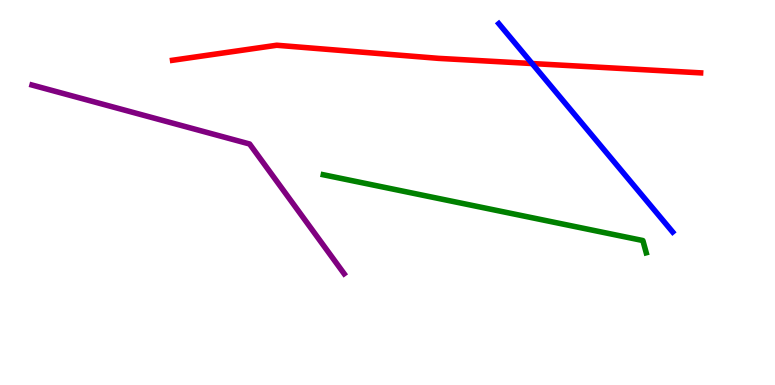[{'lines': ['blue', 'red'], 'intersections': [{'x': 6.87, 'y': 8.35}]}, {'lines': ['green', 'red'], 'intersections': []}, {'lines': ['purple', 'red'], 'intersections': []}, {'lines': ['blue', 'green'], 'intersections': []}, {'lines': ['blue', 'purple'], 'intersections': []}, {'lines': ['green', 'purple'], 'intersections': []}]